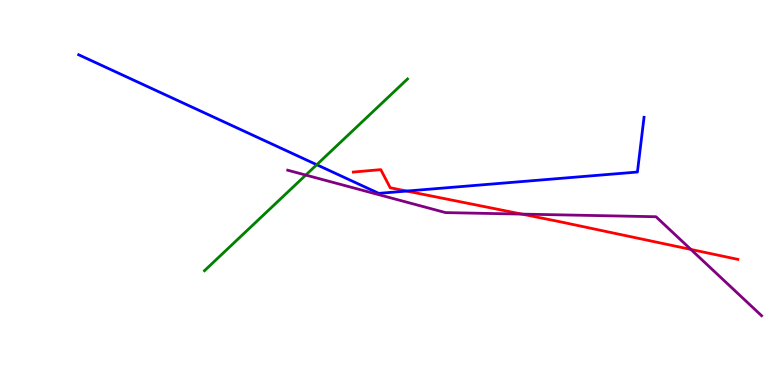[{'lines': ['blue', 'red'], 'intersections': [{'x': 5.25, 'y': 5.04}]}, {'lines': ['green', 'red'], 'intersections': []}, {'lines': ['purple', 'red'], 'intersections': [{'x': 6.73, 'y': 4.44}, {'x': 8.91, 'y': 3.52}]}, {'lines': ['blue', 'green'], 'intersections': [{'x': 4.09, 'y': 5.72}]}, {'lines': ['blue', 'purple'], 'intersections': []}, {'lines': ['green', 'purple'], 'intersections': [{'x': 3.95, 'y': 5.45}]}]